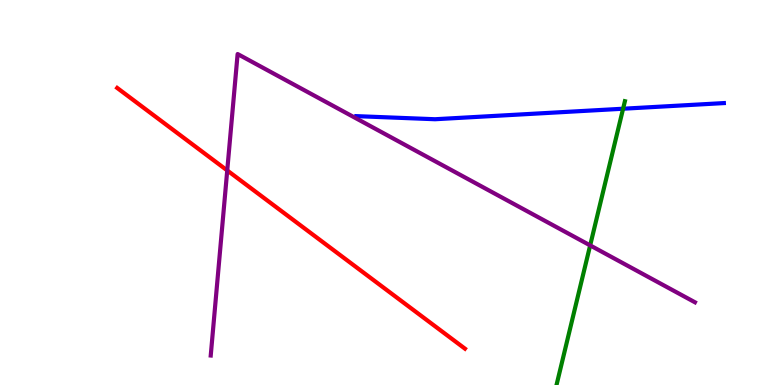[{'lines': ['blue', 'red'], 'intersections': []}, {'lines': ['green', 'red'], 'intersections': []}, {'lines': ['purple', 'red'], 'intersections': [{'x': 2.93, 'y': 5.57}]}, {'lines': ['blue', 'green'], 'intersections': [{'x': 8.04, 'y': 7.18}]}, {'lines': ['blue', 'purple'], 'intersections': []}, {'lines': ['green', 'purple'], 'intersections': [{'x': 7.61, 'y': 3.63}]}]